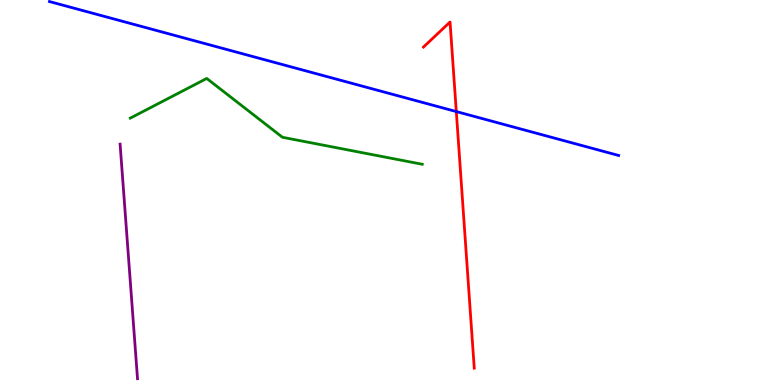[{'lines': ['blue', 'red'], 'intersections': [{'x': 5.89, 'y': 7.1}]}, {'lines': ['green', 'red'], 'intersections': []}, {'lines': ['purple', 'red'], 'intersections': []}, {'lines': ['blue', 'green'], 'intersections': []}, {'lines': ['blue', 'purple'], 'intersections': []}, {'lines': ['green', 'purple'], 'intersections': []}]